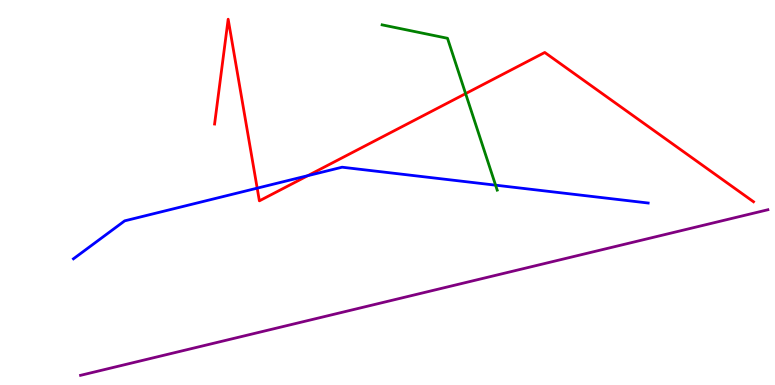[{'lines': ['blue', 'red'], 'intersections': [{'x': 3.32, 'y': 5.11}, {'x': 3.97, 'y': 5.44}]}, {'lines': ['green', 'red'], 'intersections': [{'x': 6.01, 'y': 7.57}]}, {'lines': ['purple', 'red'], 'intersections': []}, {'lines': ['blue', 'green'], 'intersections': [{'x': 6.39, 'y': 5.19}]}, {'lines': ['blue', 'purple'], 'intersections': []}, {'lines': ['green', 'purple'], 'intersections': []}]